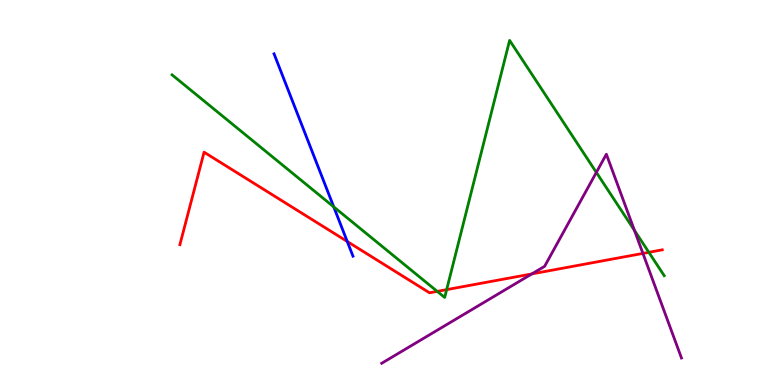[{'lines': ['blue', 'red'], 'intersections': [{'x': 4.48, 'y': 3.73}]}, {'lines': ['green', 'red'], 'intersections': [{'x': 5.64, 'y': 2.43}, {'x': 5.76, 'y': 2.48}, {'x': 8.37, 'y': 3.45}]}, {'lines': ['purple', 'red'], 'intersections': [{'x': 6.86, 'y': 2.89}, {'x': 8.3, 'y': 3.42}]}, {'lines': ['blue', 'green'], 'intersections': [{'x': 4.31, 'y': 4.63}]}, {'lines': ['blue', 'purple'], 'intersections': []}, {'lines': ['green', 'purple'], 'intersections': [{'x': 7.69, 'y': 5.52}, {'x': 8.19, 'y': 4.02}]}]